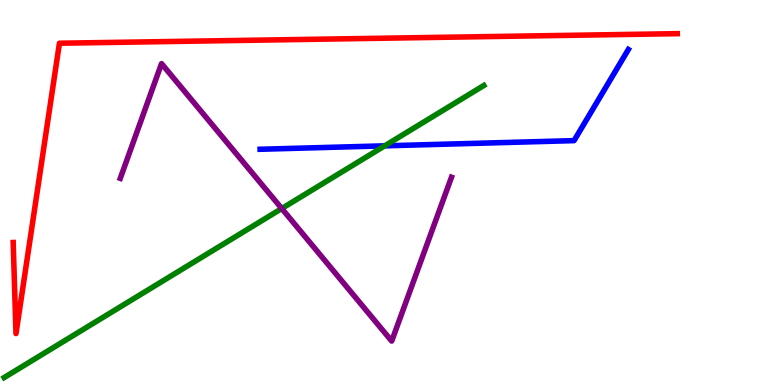[{'lines': ['blue', 'red'], 'intersections': []}, {'lines': ['green', 'red'], 'intersections': []}, {'lines': ['purple', 'red'], 'intersections': []}, {'lines': ['blue', 'green'], 'intersections': [{'x': 4.96, 'y': 6.21}]}, {'lines': ['blue', 'purple'], 'intersections': []}, {'lines': ['green', 'purple'], 'intersections': [{'x': 3.64, 'y': 4.58}]}]